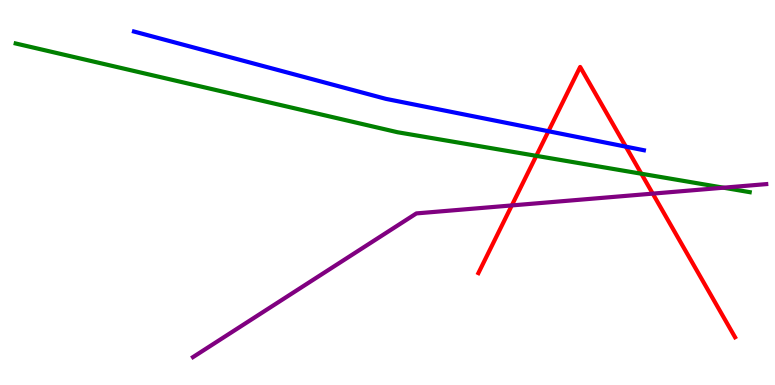[{'lines': ['blue', 'red'], 'intersections': [{'x': 7.08, 'y': 6.59}, {'x': 8.08, 'y': 6.19}]}, {'lines': ['green', 'red'], 'intersections': [{'x': 6.92, 'y': 5.95}, {'x': 8.28, 'y': 5.49}]}, {'lines': ['purple', 'red'], 'intersections': [{'x': 6.6, 'y': 4.66}, {'x': 8.42, 'y': 4.97}]}, {'lines': ['blue', 'green'], 'intersections': []}, {'lines': ['blue', 'purple'], 'intersections': []}, {'lines': ['green', 'purple'], 'intersections': [{'x': 9.34, 'y': 5.12}]}]